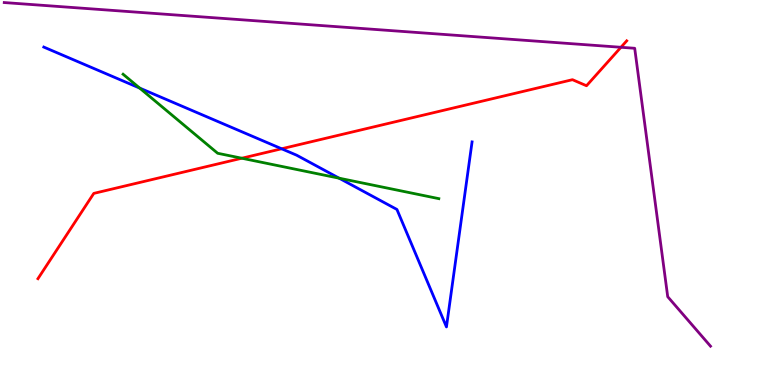[{'lines': ['blue', 'red'], 'intersections': [{'x': 3.63, 'y': 6.14}]}, {'lines': ['green', 'red'], 'intersections': [{'x': 3.12, 'y': 5.89}]}, {'lines': ['purple', 'red'], 'intersections': [{'x': 8.01, 'y': 8.77}]}, {'lines': ['blue', 'green'], 'intersections': [{'x': 1.8, 'y': 7.71}, {'x': 4.38, 'y': 5.37}]}, {'lines': ['blue', 'purple'], 'intersections': []}, {'lines': ['green', 'purple'], 'intersections': []}]